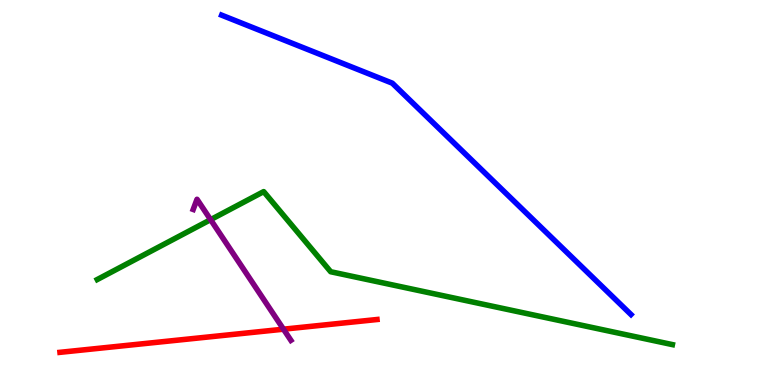[{'lines': ['blue', 'red'], 'intersections': []}, {'lines': ['green', 'red'], 'intersections': []}, {'lines': ['purple', 'red'], 'intersections': [{'x': 3.66, 'y': 1.45}]}, {'lines': ['blue', 'green'], 'intersections': []}, {'lines': ['blue', 'purple'], 'intersections': []}, {'lines': ['green', 'purple'], 'intersections': [{'x': 2.72, 'y': 4.29}]}]